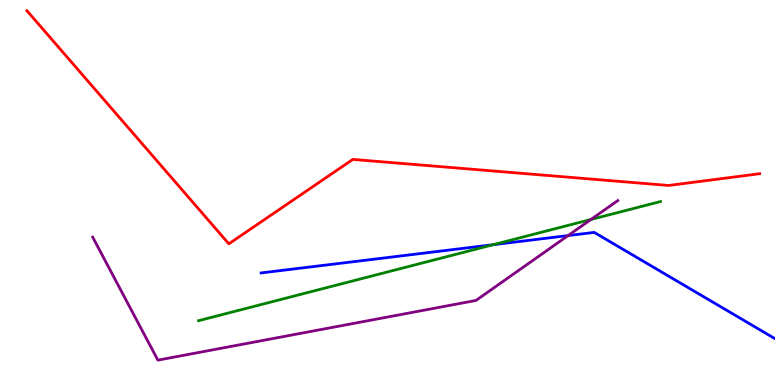[{'lines': ['blue', 'red'], 'intersections': []}, {'lines': ['green', 'red'], 'intersections': []}, {'lines': ['purple', 'red'], 'intersections': []}, {'lines': ['blue', 'green'], 'intersections': [{'x': 6.36, 'y': 3.64}]}, {'lines': ['blue', 'purple'], 'intersections': [{'x': 7.33, 'y': 3.88}]}, {'lines': ['green', 'purple'], 'intersections': [{'x': 7.63, 'y': 4.3}]}]